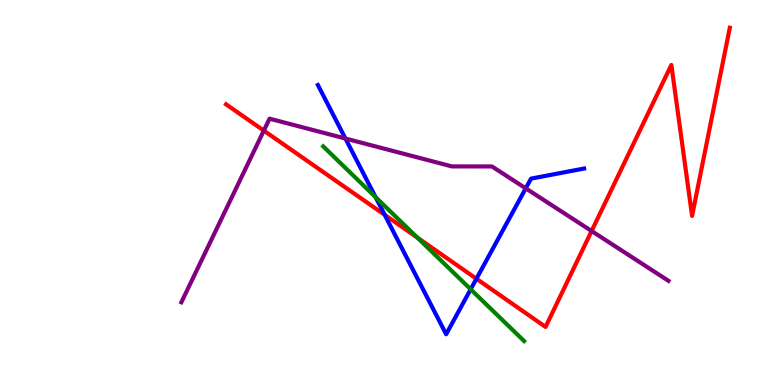[{'lines': ['blue', 'red'], 'intersections': [{'x': 4.96, 'y': 4.42}, {'x': 6.15, 'y': 2.76}]}, {'lines': ['green', 'red'], 'intersections': [{'x': 5.38, 'y': 3.83}]}, {'lines': ['purple', 'red'], 'intersections': [{'x': 3.4, 'y': 6.61}, {'x': 7.63, 'y': 4.0}]}, {'lines': ['blue', 'green'], 'intersections': [{'x': 4.85, 'y': 4.88}, {'x': 6.07, 'y': 2.49}]}, {'lines': ['blue', 'purple'], 'intersections': [{'x': 4.46, 'y': 6.4}, {'x': 6.78, 'y': 5.11}]}, {'lines': ['green', 'purple'], 'intersections': []}]